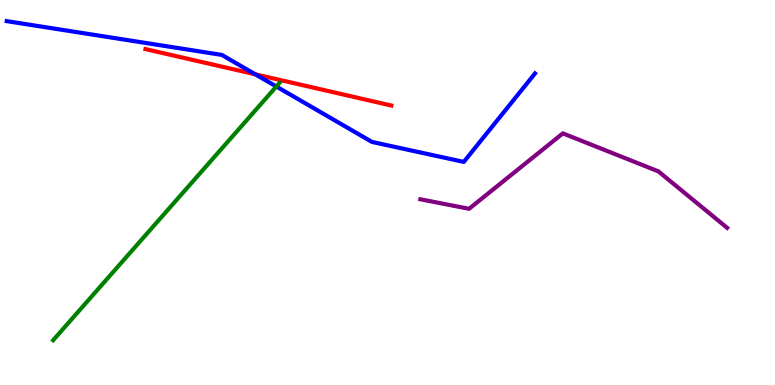[{'lines': ['blue', 'red'], 'intersections': [{'x': 3.29, 'y': 8.07}]}, {'lines': ['green', 'red'], 'intersections': []}, {'lines': ['purple', 'red'], 'intersections': []}, {'lines': ['blue', 'green'], 'intersections': [{'x': 3.57, 'y': 7.75}]}, {'lines': ['blue', 'purple'], 'intersections': []}, {'lines': ['green', 'purple'], 'intersections': []}]